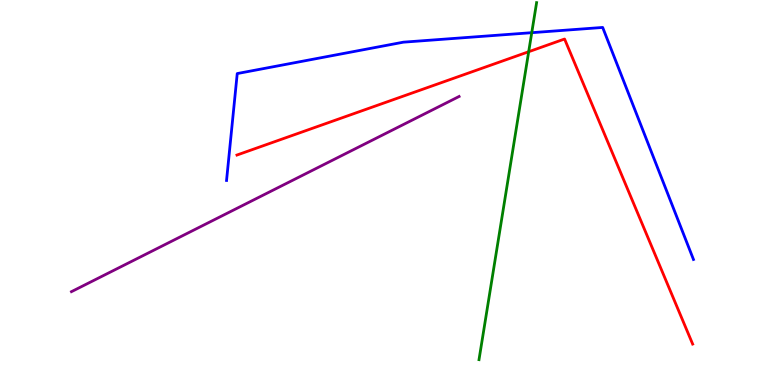[{'lines': ['blue', 'red'], 'intersections': []}, {'lines': ['green', 'red'], 'intersections': [{'x': 6.82, 'y': 8.66}]}, {'lines': ['purple', 'red'], 'intersections': []}, {'lines': ['blue', 'green'], 'intersections': [{'x': 6.86, 'y': 9.15}]}, {'lines': ['blue', 'purple'], 'intersections': []}, {'lines': ['green', 'purple'], 'intersections': []}]